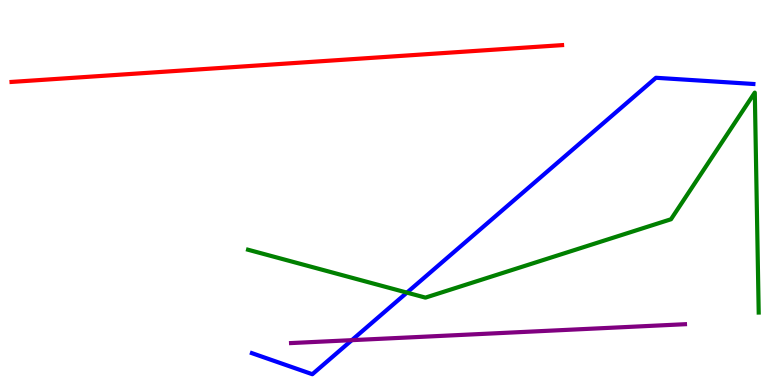[{'lines': ['blue', 'red'], 'intersections': []}, {'lines': ['green', 'red'], 'intersections': []}, {'lines': ['purple', 'red'], 'intersections': []}, {'lines': ['blue', 'green'], 'intersections': [{'x': 5.25, 'y': 2.4}]}, {'lines': ['blue', 'purple'], 'intersections': [{'x': 4.54, 'y': 1.16}]}, {'lines': ['green', 'purple'], 'intersections': []}]